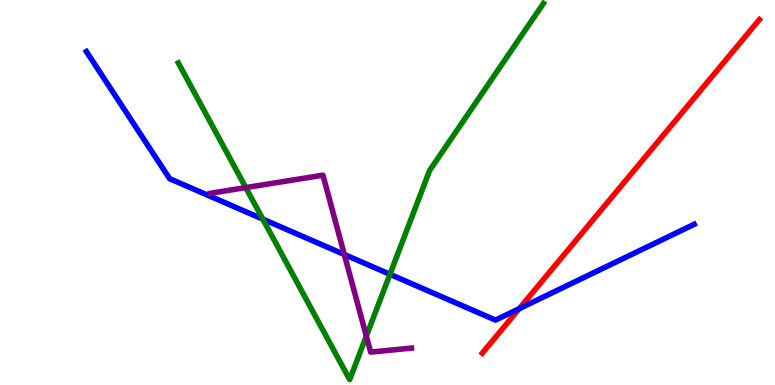[{'lines': ['blue', 'red'], 'intersections': [{'x': 6.7, 'y': 1.98}]}, {'lines': ['green', 'red'], 'intersections': []}, {'lines': ['purple', 'red'], 'intersections': []}, {'lines': ['blue', 'green'], 'intersections': [{'x': 3.39, 'y': 4.31}, {'x': 5.03, 'y': 2.88}]}, {'lines': ['blue', 'purple'], 'intersections': [{'x': 4.44, 'y': 3.39}]}, {'lines': ['green', 'purple'], 'intersections': [{'x': 3.17, 'y': 5.13}, {'x': 4.73, 'y': 1.27}]}]